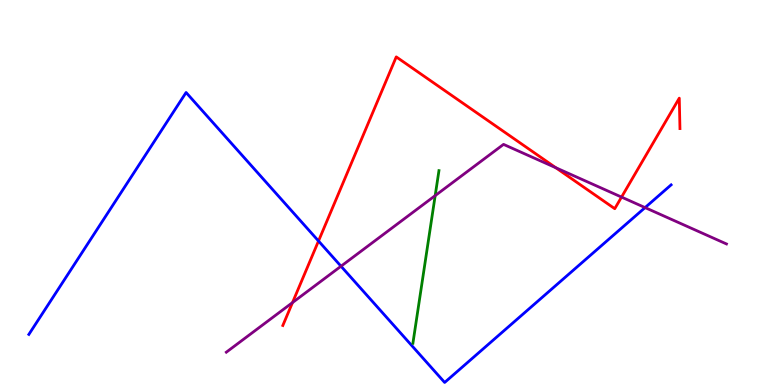[{'lines': ['blue', 'red'], 'intersections': [{'x': 4.11, 'y': 3.74}]}, {'lines': ['green', 'red'], 'intersections': []}, {'lines': ['purple', 'red'], 'intersections': [{'x': 3.77, 'y': 2.14}, {'x': 7.17, 'y': 5.64}, {'x': 8.02, 'y': 4.88}]}, {'lines': ['blue', 'green'], 'intersections': []}, {'lines': ['blue', 'purple'], 'intersections': [{'x': 4.4, 'y': 3.09}, {'x': 8.32, 'y': 4.61}]}, {'lines': ['green', 'purple'], 'intersections': [{'x': 5.62, 'y': 4.92}]}]